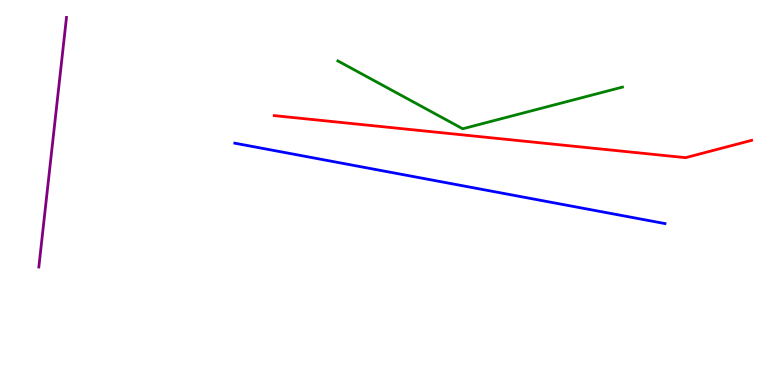[{'lines': ['blue', 'red'], 'intersections': []}, {'lines': ['green', 'red'], 'intersections': []}, {'lines': ['purple', 'red'], 'intersections': []}, {'lines': ['blue', 'green'], 'intersections': []}, {'lines': ['blue', 'purple'], 'intersections': []}, {'lines': ['green', 'purple'], 'intersections': []}]